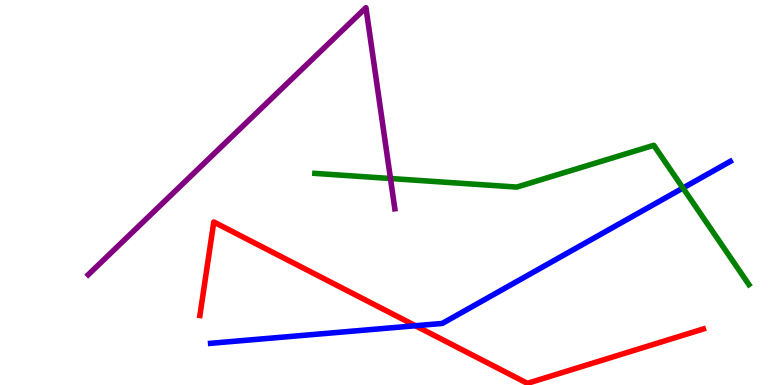[{'lines': ['blue', 'red'], 'intersections': [{'x': 5.36, 'y': 1.54}]}, {'lines': ['green', 'red'], 'intersections': []}, {'lines': ['purple', 'red'], 'intersections': []}, {'lines': ['blue', 'green'], 'intersections': [{'x': 8.81, 'y': 5.12}]}, {'lines': ['blue', 'purple'], 'intersections': []}, {'lines': ['green', 'purple'], 'intersections': [{'x': 5.04, 'y': 5.36}]}]